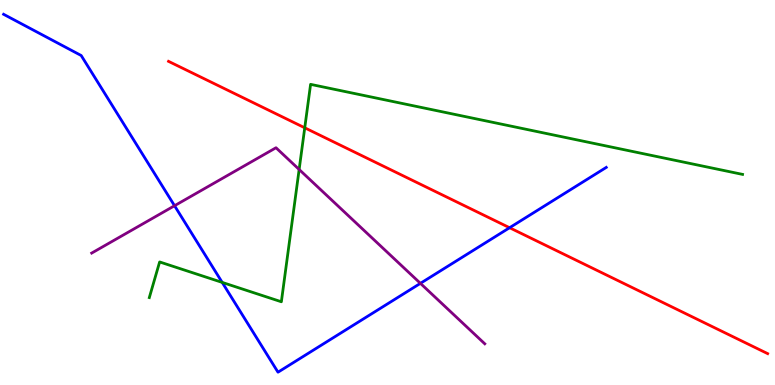[{'lines': ['blue', 'red'], 'intersections': [{'x': 6.58, 'y': 4.09}]}, {'lines': ['green', 'red'], 'intersections': [{'x': 3.93, 'y': 6.68}]}, {'lines': ['purple', 'red'], 'intersections': []}, {'lines': ['blue', 'green'], 'intersections': [{'x': 2.87, 'y': 2.66}]}, {'lines': ['blue', 'purple'], 'intersections': [{'x': 2.25, 'y': 4.66}, {'x': 5.42, 'y': 2.64}]}, {'lines': ['green', 'purple'], 'intersections': [{'x': 3.86, 'y': 5.6}]}]